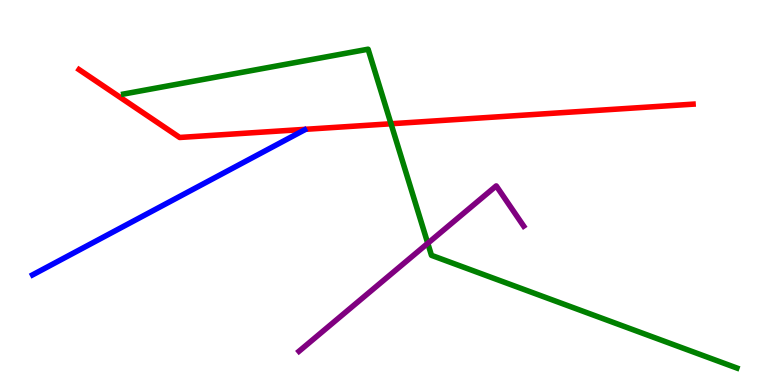[{'lines': ['blue', 'red'], 'intersections': []}, {'lines': ['green', 'red'], 'intersections': [{'x': 5.05, 'y': 6.79}]}, {'lines': ['purple', 'red'], 'intersections': []}, {'lines': ['blue', 'green'], 'intersections': []}, {'lines': ['blue', 'purple'], 'intersections': []}, {'lines': ['green', 'purple'], 'intersections': [{'x': 5.52, 'y': 3.68}]}]